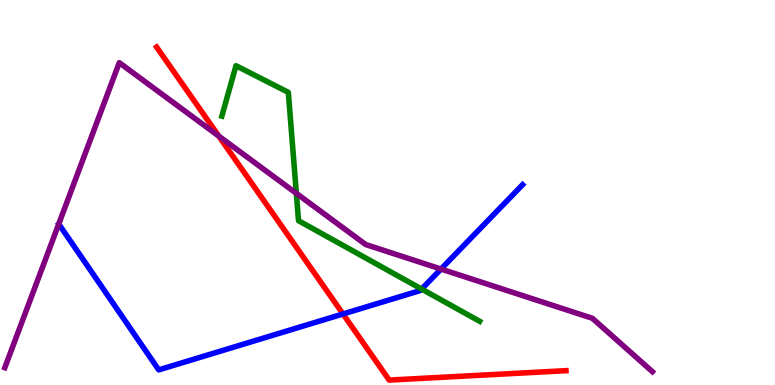[{'lines': ['blue', 'red'], 'intersections': [{'x': 4.43, 'y': 1.84}]}, {'lines': ['green', 'red'], 'intersections': []}, {'lines': ['purple', 'red'], 'intersections': [{'x': 2.82, 'y': 6.46}]}, {'lines': ['blue', 'green'], 'intersections': [{'x': 5.44, 'y': 2.49}]}, {'lines': ['blue', 'purple'], 'intersections': [{'x': 5.69, 'y': 3.01}]}, {'lines': ['green', 'purple'], 'intersections': [{'x': 3.82, 'y': 4.98}]}]